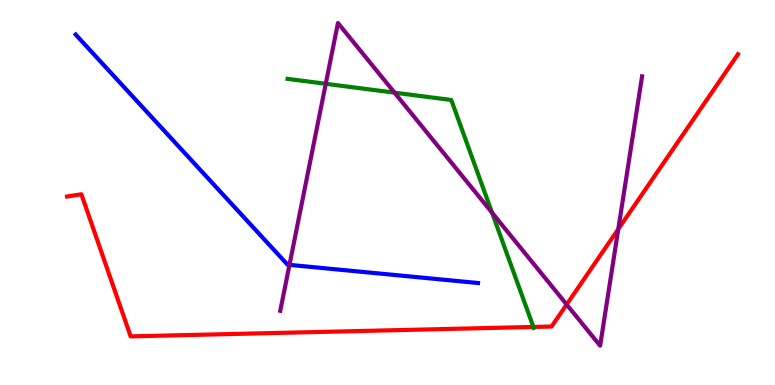[{'lines': ['blue', 'red'], 'intersections': []}, {'lines': ['green', 'red'], 'intersections': [{'x': 6.88, 'y': 1.51}]}, {'lines': ['purple', 'red'], 'intersections': [{'x': 7.31, 'y': 2.09}, {'x': 7.98, 'y': 4.05}]}, {'lines': ['blue', 'green'], 'intersections': []}, {'lines': ['blue', 'purple'], 'intersections': [{'x': 3.74, 'y': 3.12}]}, {'lines': ['green', 'purple'], 'intersections': [{'x': 4.2, 'y': 7.82}, {'x': 5.09, 'y': 7.59}, {'x': 6.35, 'y': 4.48}]}]